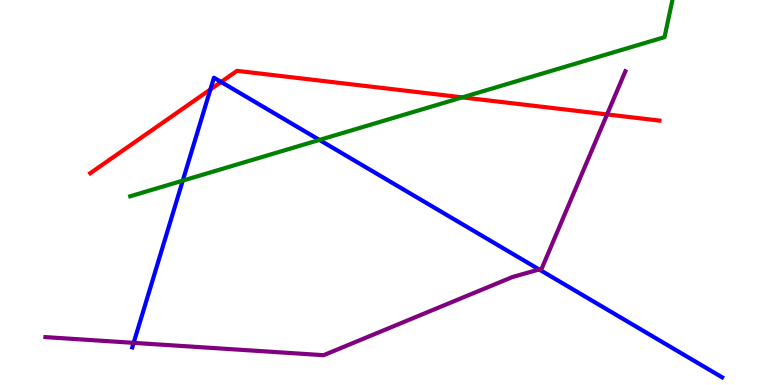[{'lines': ['blue', 'red'], 'intersections': [{'x': 2.71, 'y': 7.68}, {'x': 2.85, 'y': 7.87}]}, {'lines': ['green', 'red'], 'intersections': [{'x': 5.97, 'y': 7.47}]}, {'lines': ['purple', 'red'], 'intersections': [{'x': 7.83, 'y': 7.03}]}, {'lines': ['blue', 'green'], 'intersections': [{'x': 2.36, 'y': 5.31}, {'x': 4.12, 'y': 6.37}]}, {'lines': ['blue', 'purple'], 'intersections': [{'x': 1.72, 'y': 1.09}, {'x': 6.96, 'y': 3.0}]}, {'lines': ['green', 'purple'], 'intersections': []}]